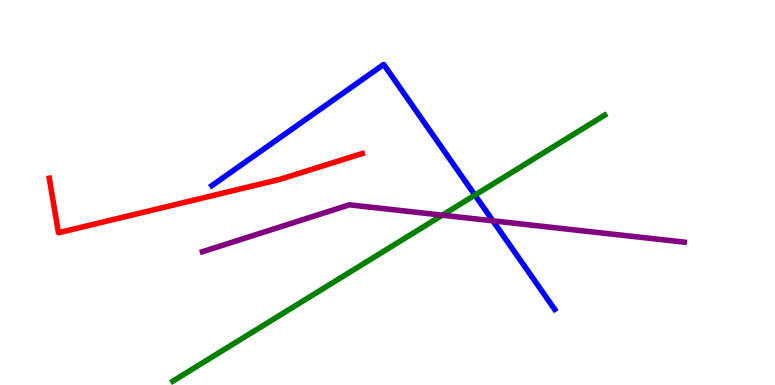[{'lines': ['blue', 'red'], 'intersections': []}, {'lines': ['green', 'red'], 'intersections': []}, {'lines': ['purple', 'red'], 'intersections': []}, {'lines': ['blue', 'green'], 'intersections': [{'x': 6.13, 'y': 4.93}]}, {'lines': ['blue', 'purple'], 'intersections': [{'x': 6.36, 'y': 4.26}]}, {'lines': ['green', 'purple'], 'intersections': [{'x': 5.71, 'y': 4.41}]}]